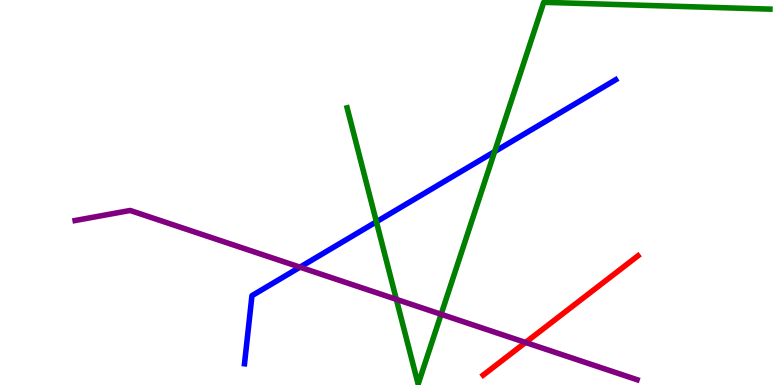[{'lines': ['blue', 'red'], 'intersections': []}, {'lines': ['green', 'red'], 'intersections': []}, {'lines': ['purple', 'red'], 'intersections': [{'x': 6.78, 'y': 1.1}]}, {'lines': ['blue', 'green'], 'intersections': [{'x': 4.86, 'y': 4.24}, {'x': 6.38, 'y': 6.06}]}, {'lines': ['blue', 'purple'], 'intersections': [{'x': 3.87, 'y': 3.06}]}, {'lines': ['green', 'purple'], 'intersections': [{'x': 5.11, 'y': 2.23}, {'x': 5.69, 'y': 1.84}]}]